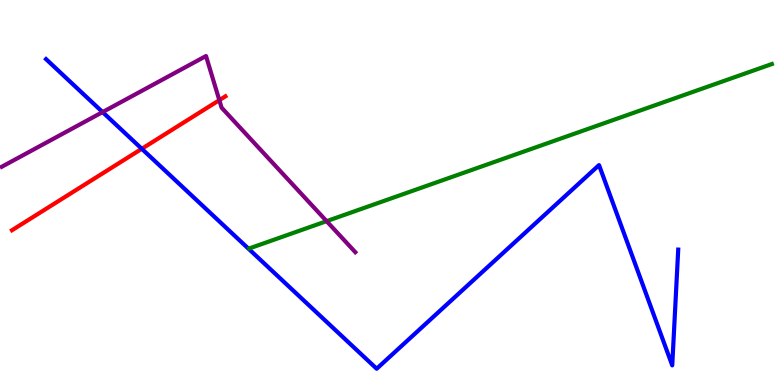[{'lines': ['blue', 'red'], 'intersections': [{'x': 1.83, 'y': 6.14}]}, {'lines': ['green', 'red'], 'intersections': []}, {'lines': ['purple', 'red'], 'intersections': [{'x': 2.83, 'y': 7.4}]}, {'lines': ['blue', 'green'], 'intersections': []}, {'lines': ['blue', 'purple'], 'intersections': [{'x': 1.32, 'y': 7.09}]}, {'lines': ['green', 'purple'], 'intersections': [{'x': 4.21, 'y': 4.26}]}]